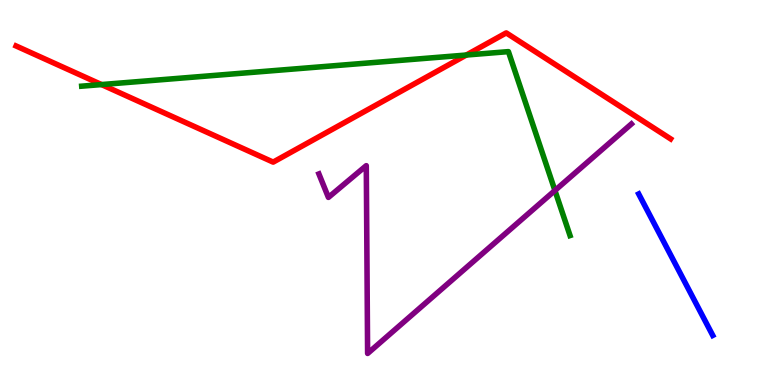[{'lines': ['blue', 'red'], 'intersections': []}, {'lines': ['green', 'red'], 'intersections': [{'x': 1.31, 'y': 7.8}, {'x': 6.02, 'y': 8.57}]}, {'lines': ['purple', 'red'], 'intersections': []}, {'lines': ['blue', 'green'], 'intersections': []}, {'lines': ['blue', 'purple'], 'intersections': []}, {'lines': ['green', 'purple'], 'intersections': [{'x': 7.16, 'y': 5.05}]}]